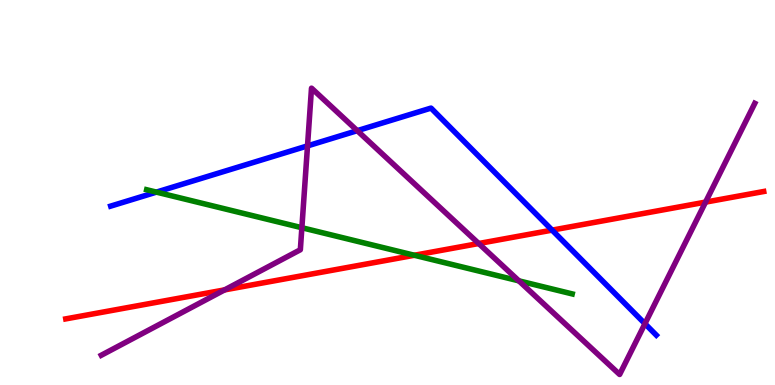[{'lines': ['blue', 'red'], 'intersections': [{'x': 7.12, 'y': 4.02}]}, {'lines': ['green', 'red'], 'intersections': [{'x': 5.35, 'y': 3.37}]}, {'lines': ['purple', 'red'], 'intersections': [{'x': 2.9, 'y': 2.47}, {'x': 6.18, 'y': 3.67}, {'x': 9.1, 'y': 4.75}]}, {'lines': ['blue', 'green'], 'intersections': [{'x': 2.02, 'y': 5.01}]}, {'lines': ['blue', 'purple'], 'intersections': [{'x': 3.97, 'y': 6.21}, {'x': 4.61, 'y': 6.61}, {'x': 8.32, 'y': 1.59}]}, {'lines': ['green', 'purple'], 'intersections': [{'x': 3.9, 'y': 4.09}, {'x': 6.7, 'y': 2.71}]}]